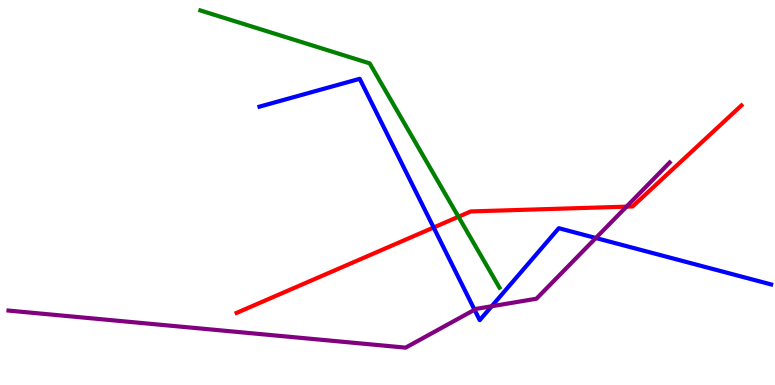[{'lines': ['blue', 'red'], 'intersections': [{'x': 5.6, 'y': 4.09}]}, {'lines': ['green', 'red'], 'intersections': [{'x': 5.92, 'y': 4.37}]}, {'lines': ['purple', 'red'], 'intersections': [{'x': 8.08, 'y': 4.63}]}, {'lines': ['blue', 'green'], 'intersections': []}, {'lines': ['blue', 'purple'], 'intersections': [{'x': 6.12, 'y': 1.95}, {'x': 6.34, 'y': 2.05}, {'x': 7.69, 'y': 3.82}]}, {'lines': ['green', 'purple'], 'intersections': []}]